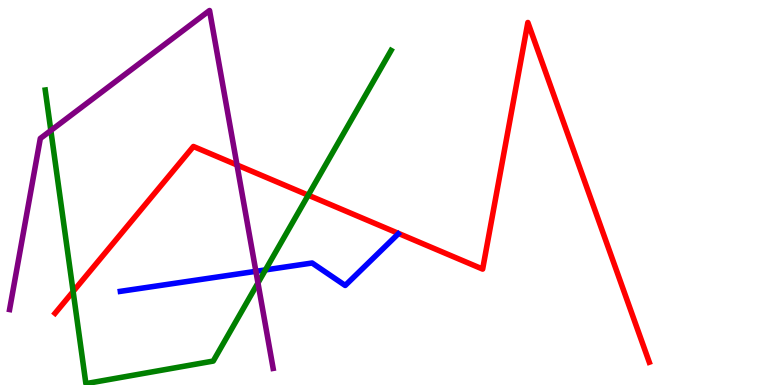[{'lines': ['blue', 'red'], 'intersections': []}, {'lines': ['green', 'red'], 'intersections': [{'x': 0.944, 'y': 2.43}, {'x': 3.98, 'y': 4.93}]}, {'lines': ['purple', 'red'], 'intersections': [{'x': 3.06, 'y': 5.72}]}, {'lines': ['blue', 'green'], 'intersections': [{'x': 3.42, 'y': 2.99}]}, {'lines': ['blue', 'purple'], 'intersections': [{'x': 3.3, 'y': 2.95}]}, {'lines': ['green', 'purple'], 'intersections': [{'x': 0.656, 'y': 6.61}, {'x': 3.33, 'y': 2.65}]}]